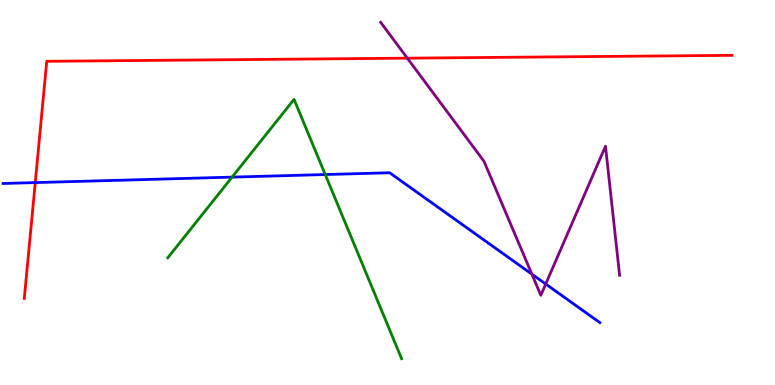[{'lines': ['blue', 'red'], 'intersections': [{'x': 0.455, 'y': 5.26}]}, {'lines': ['green', 'red'], 'intersections': []}, {'lines': ['purple', 'red'], 'intersections': [{'x': 5.26, 'y': 8.49}]}, {'lines': ['blue', 'green'], 'intersections': [{'x': 2.99, 'y': 5.4}, {'x': 4.2, 'y': 5.47}]}, {'lines': ['blue', 'purple'], 'intersections': [{'x': 6.86, 'y': 2.88}, {'x': 7.04, 'y': 2.62}]}, {'lines': ['green', 'purple'], 'intersections': []}]